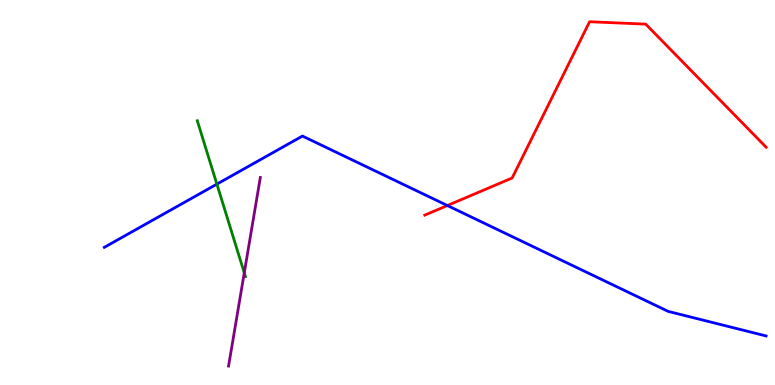[{'lines': ['blue', 'red'], 'intersections': [{'x': 5.77, 'y': 4.66}]}, {'lines': ['green', 'red'], 'intersections': []}, {'lines': ['purple', 'red'], 'intersections': []}, {'lines': ['blue', 'green'], 'intersections': [{'x': 2.8, 'y': 5.22}]}, {'lines': ['blue', 'purple'], 'intersections': []}, {'lines': ['green', 'purple'], 'intersections': [{'x': 3.15, 'y': 2.91}]}]